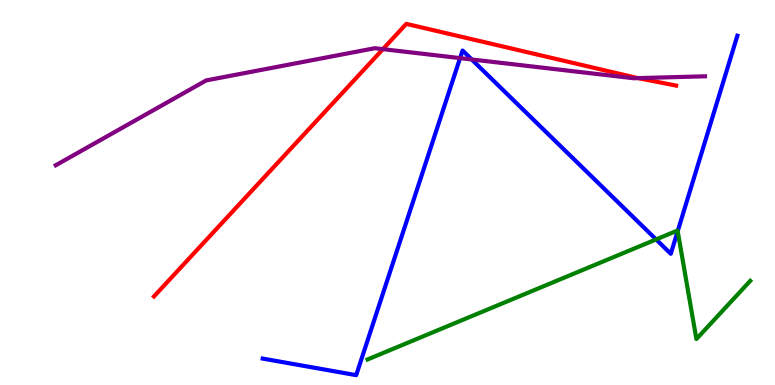[{'lines': ['blue', 'red'], 'intersections': []}, {'lines': ['green', 'red'], 'intersections': []}, {'lines': ['purple', 'red'], 'intersections': [{'x': 4.94, 'y': 8.72}, {'x': 8.23, 'y': 7.97}]}, {'lines': ['blue', 'green'], 'intersections': [{'x': 8.47, 'y': 3.78}, {'x': 8.74, 'y': 3.99}]}, {'lines': ['blue', 'purple'], 'intersections': [{'x': 5.94, 'y': 8.49}, {'x': 6.09, 'y': 8.46}]}, {'lines': ['green', 'purple'], 'intersections': []}]